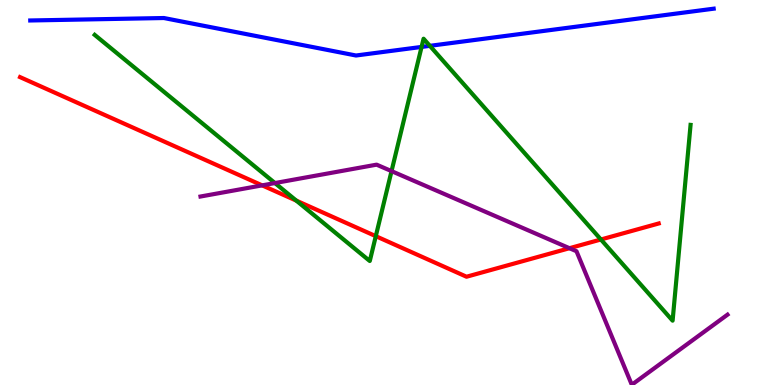[{'lines': ['blue', 'red'], 'intersections': []}, {'lines': ['green', 'red'], 'intersections': [{'x': 3.82, 'y': 4.79}, {'x': 4.85, 'y': 3.87}, {'x': 7.75, 'y': 3.78}]}, {'lines': ['purple', 'red'], 'intersections': [{'x': 3.38, 'y': 5.19}, {'x': 7.35, 'y': 3.55}]}, {'lines': ['blue', 'green'], 'intersections': [{'x': 5.44, 'y': 8.78}, {'x': 5.55, 'y': 8.81}]}, {'lines': ['blue', 'purple'], 'intersections': []}, {'lines': ['green', 'purple'], 'intersections': [{'x': 3.55, 'y': 5.25}, {'x': 5.05, 'y': 5.56}]}]